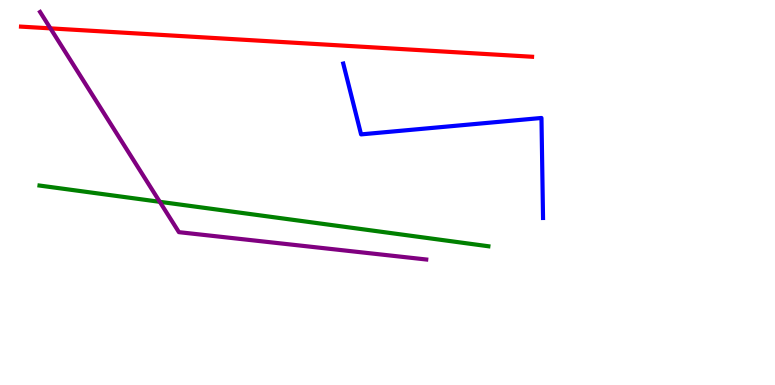[{'lines': ['blue', 'red'], 'intersections': []}, {'lines': ['green', 'red'], 'intersections': []}, {'lines': ['purple', 'red'], 'intersections': [{'x': 0.651, 'y': 9.26}]}, {'lines': ['blue', 'green'], 'intersections': []}, {'lines': ['blue', 'purple'], 'intersections': []}, {'lines': ['green', 'purple'], 'intersections': [{'x': 2.06, 'y': 4.76}]}]